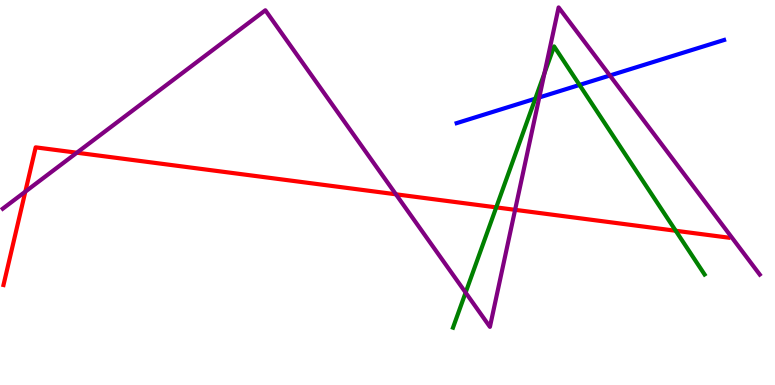[{'lines': ['blue', 'red'], 'intersections': []}, {'lines': ['green', 'red'], 'intersections': [{'x': 6.4, 'y': 4.61}, {'x': 8.72, 'y': 4.01}]}, {'lines': ['purple', 'red'], 'intersections': [{'x': 0.327, 'y': 5.02}, {'x': 0.992, 'y': 6.03}, {'x': 5.11, 'y': 4.95}, {'x': 6.65, 'y': 4.55}]}, {'lines': ['blue', 'green'], 'intersections': [{'x': 6.91, 'y': 7.44}, {'x': 7.48, 'y': 7.79}]}, {'lines': ['blue', 'purple'], 'intersections': [{'x': 6.96, 'y': 7.47}, {'x': 7.87, 'y': 8.04}]}, {'lines': ['green', 'purple'], 'intersections': [{'x': 6.01, 'y': 2.4}, {'x': 7.03, 'y': 8.1}]}]